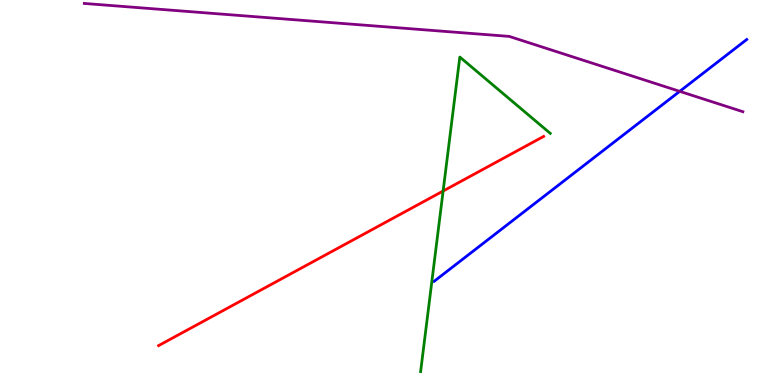[{'lines': ['blue', 'red'], 'intersections': []}, {'lines': ['green', 'red'], 'intersections': [{'x': 5.72, 'y': 5.04}]}, {'lines': ['purple', 'red'], 'intersections': []}, {'lines': ['blue', 'green'], 'intersections': []}, {'lines': ['blue', 'purple'], 'intersections': [{'x': 8.77, 'y': 7.63}]}, {'lines': ['green', 'purple'], 'intersections': []}]